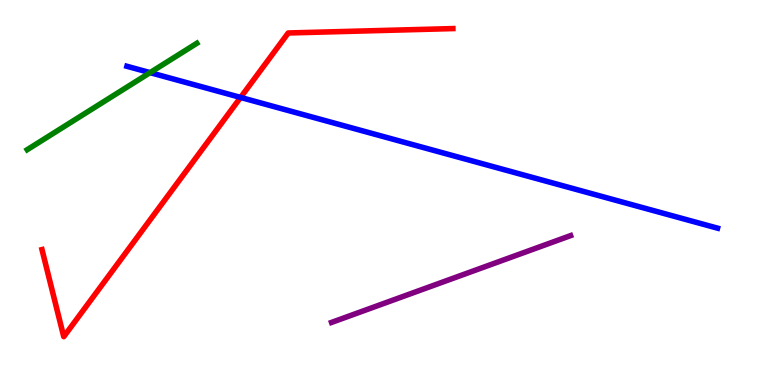[{'lines': ['blue', 'red'], 'intersections': [{'x': 3.1, 'y': 7.47}]}, {'lines': ['green', 'red'], 'intersections': []}, {'lines': ['purple', 'red'], 'intersections': []}, {'lines': ['blue', 'green'], 'intersections': [{'x': 1.94, 'y': 8.11}]}, {'lines': ['blue', 'purple'], 'intersections': []}, {'lines': ['green', 'purple'], 'intersections': []}]